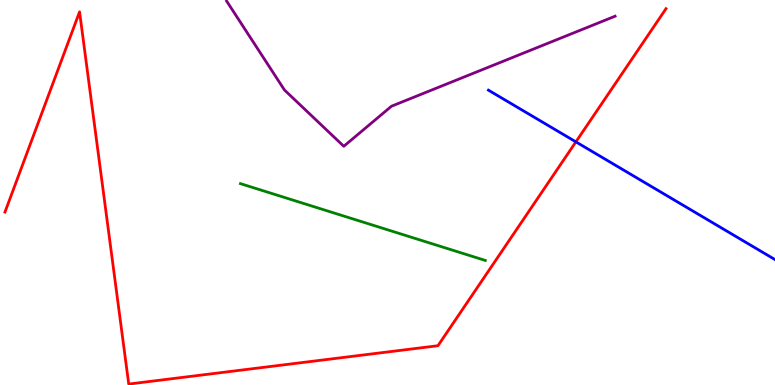[{'lines': ['blue', 'red'], 'intersections': [{'x': 7.43, 'y': 6.32}]}, {'lines': ['green', 'red'], 'intersections': []}, {'lines': ['purple', 'red'], 'intersections': []}, {'lines': ['blue', 'green'], 'intersections': []}, {'lines': ['blue', 'purple'], 'intersections': []}, {'lines': ['green', 'purple'], 'intersections': []}]